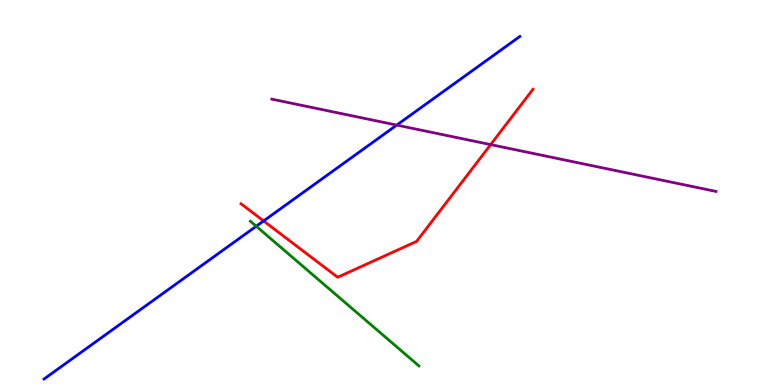[{'lines': ['blue', 'red'], 'intersections': [{'x': 3.4, 'y': 4.26}]}, {'lines': ['green', 'red'], 'intersections': []}, {'lines': ['purple', 'red'], 'intersections': [{'x': 6.33, 'y': 6.24}]}, {'lines': ['blue', 'green'], 'intersections': [{'x': 3.31, 'y': 4.12}]}, {'lines': ['blue', 'purple'], 'intersections': [{'x': 5.12, 'y': 6.75}]}, {'lines': ['green', 'purple'], 'intersections': []}]